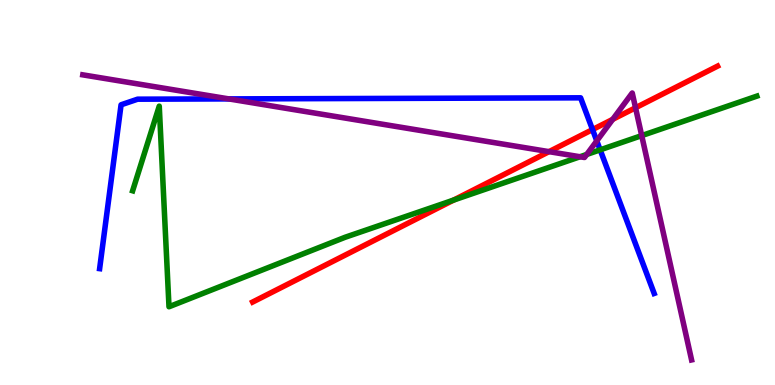[{'lines': ['blue', 'red'], 'intersections': [{'x': 7.65, 'y': 6.63}]}, {'lines': ['green', 'red'], 'intersections': [{'x': 5.85, 'y': 4.8}]}, {'lines': ['purple', 'red'], 'intersections': [{'x': 7.08, 'y': 6.06}, {'x': 7.91, 'y': 6.9}, {'x': 8.2, 'y': 7.2}]}, {'lines': ['blue', 'green'], 'intersections': [{'x': 7.74, 'y': 6.11}]}, {'lines': ['blue', 'purple'], 'intersections': [{'x': 2.95, 'y': 7.43}, {'x': 7.7, 'y': 6.34}]}, {'lines': ['green', 'purple'], 'intersections': [{'x': 7.48, 'y': 5.93}, {'x': 7.57, 'y': 5.99}, {'x': 8.28, 'y': 6.48}]}]